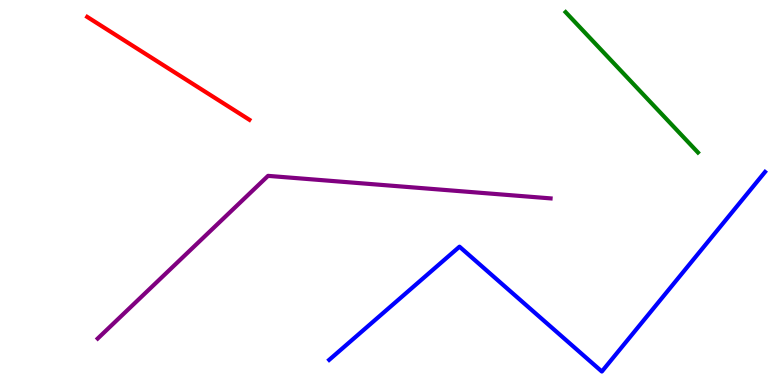[{'lines': ['blue', 'red'], 'intersections': []}, {'lines': ['green', 'red'], 'intersections': []}, {'lines': ['purple', 'red'], 'intersections': []}, {'lines': ['blue', 'green'], 'intersections': []}, {'lines': ['blue', 'purple'], 'intersections': []}, {'lines': ['green', 'purple'], 'intersections': []}]